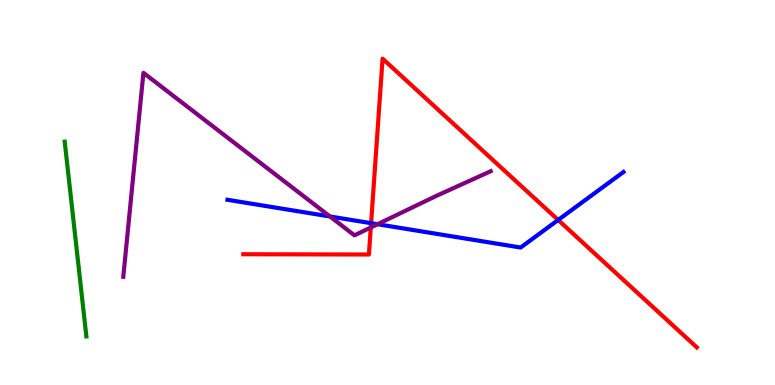[{'lines': ['blue', 'red'], 'intersections': [{'x': 4.79, 'y': 4.2}, {'x': 7.2, 'y': 4.29}]}, {'lines': ['green', 'red'], 'intersections': []}, {'lines': ['purple', 'red'], 'intersections': [{'x': 4.78, 'y': 4.09}]}, {'lines': ['blue', 'green'], 'intersections': []}, {'lines': ['blue', 'purple'], 'intersections': [{'x': 4.26, 'y': 4.38}, {'x': 4.87, 'y': 4.18}]}, {'lines': ['green', 'purple'], 'intersections': []}]